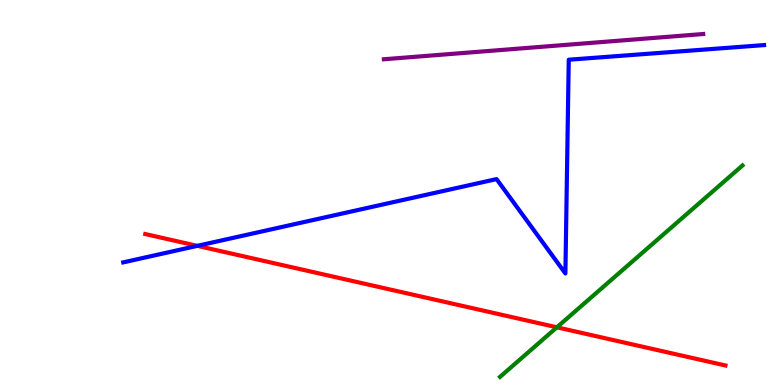[{'lines': ['blue', 'red'], 'intersections': [{'x': 2.55, 'y': 3.61}]}, {'lines': ['green', 'red'], 'intersections': [{'x': 7.19, 'y': 1.5}]}, {'lines': ['purple', 'red'], 'intersections': []}, {'lines': ['blue', 'green'], 'intersections': []}, {'lines': ['blue', 'purple'], 'intersections': []}, {'lines': ['green', 'purple'], 'intersections': []}]